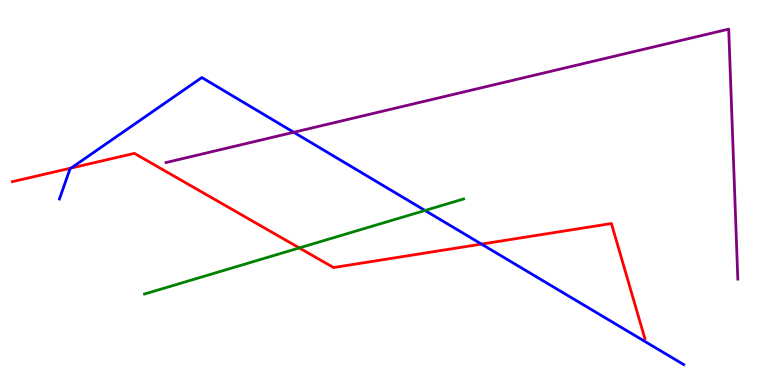[{'lines': ['blue', 'red'], 'intersections': [{'x': 0.918, 'y': 5.64}, {'x': 6.21, 'y': 3.66}]}, {'lines': ['green', 'red'], 'intersections': [{'x': 3.86, 'y': 3.56}]}, {'lines': ['purple', 'red'], 'intersections': []}, {'lines': ['blue', 'green'], 'intersections': [{'x': 5.48, 'y': 4.53}]}, {'lines': ['blue', 'purple'], 'intersections': [{'x': 3.79, 'y': 6.56}]}, {'lines': ['green', 'purple'], 'intersections': []}]